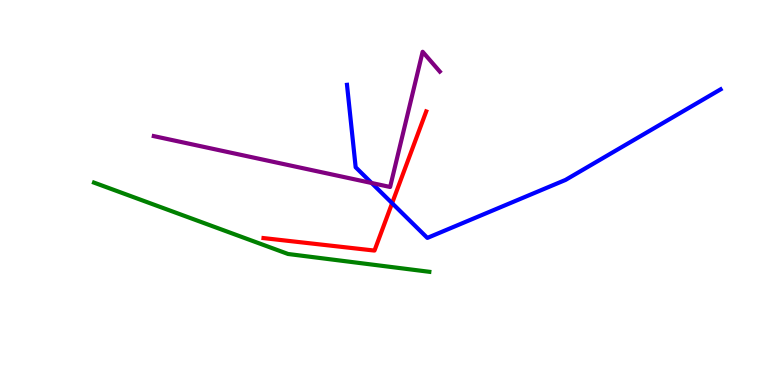[{'lines': ['blue', 'red'], 'intersections': [{'x': 5.06, 'y': 4.72}]}, {'lines': ['green', 'red'], 'intersections': []}, {'lines': ['purple', 'red'], 'intersections': []}, {'lines': ['blue', 'green'], 'intersections': []}, {'lines': ['blue', 'purple'], 'intersections': [{'x': 4.8, 'y': 5.25}]}, {'lines': ['green', 'purple'], 'intersections': []}]